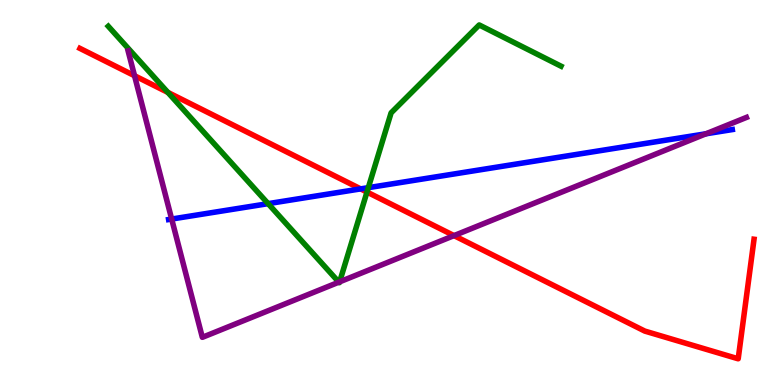[{'lines': ['blue', 'red'], 'intersections': [{'x': 4.65, 'y': 5.09}]}, {'lines': ['green', 'red'], 'intersections': [{'x': 2.17, 'y': 7.6}, {'x': 4.74, 'y': 5.01}]}, {'lines': ['purple', 'red'], 'intersections': [{'x': 1.74, 'y': 8.03}, {'x': 5.86, 'y': 3.88}]}, {'lines': ['blue', 'green'], 'intersections': [{'x': 3.46, 'y': 4.71}, {'x': 4.75, 'y': 5.13}]}, {'lines': ['blue', 'purple'], 'intersections': [{'x': 2.22, 'y': 4.31}, {'x': 9.11, 'y': 6.53}]}, {'lines': ['green', 'purple'], 'intersections': [{'x': 4.37, 'y': 2.67}, {'x': 4.38, 'y': 2.68}]}]